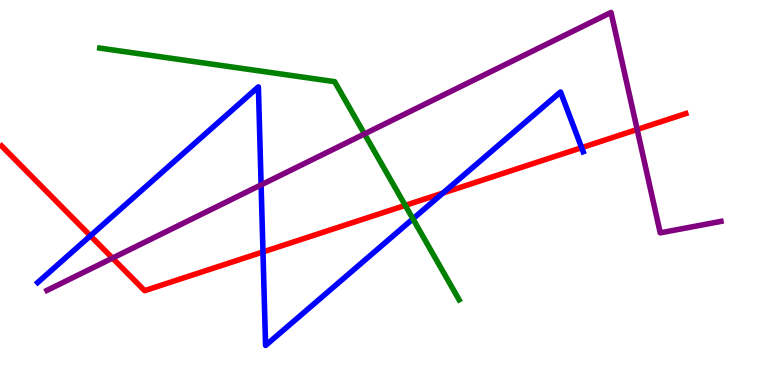[{'lines': ['blue', 'red'], 'intersections': [{'x': 1.17, 'y': 3.88}, {'x': 3.39, 'y': 3.46}, {'x': 5.72, 'y': 4.99}, {'x': 7.5, 'y': 6.16}]}, {'lines': ['green', 'red'], 'intersections': [{'x': 5.23, 'y': 4.67}]}, {'lines': ['purple', 'red'], 'intersections': [{'x': 1.45, 'y': 3.3}, {'x': 8.22, 'y': 6.64}]}, {'lines': ['blue', 'green'], 'intersections': [{'x': 5.33, 'y': 4.32}]}, {'lines': ['blue', 'purple'], 'intersections': [{'x': 3.37, 'y': 5.2}]}, {'lines': ['green', 'purple'], 'intersections': [{'x': 4.7, 'y': 6.52}]}]